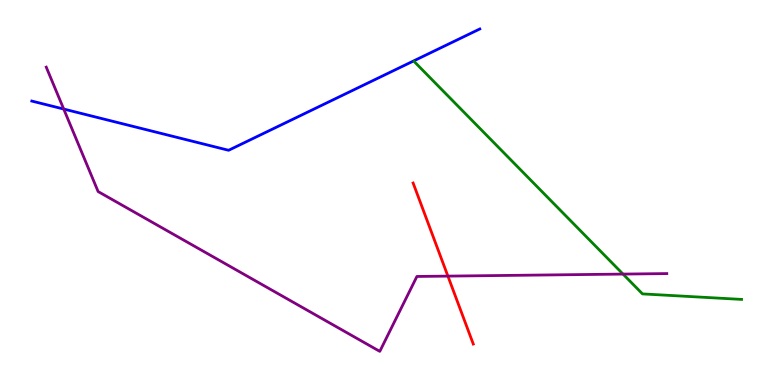[{'lines': ['blue', 'red'], 'intersections': []}, {'lines': ['green', 'red'], 'intersections': []}, {'lines': ['purple', 'red'], 'intersections': [{'x': 5.78, 'y': 2.83}]}, {'lines': ['blue', 'green'], 'intersections': []}, {'lines': ['blue', 'purple'], 'intersections': [{'x': 0.822, 'y': 7.17}]}, {'lines': ['green', 'purple'], 'intersections': [{'x': 8.04, 'y': 2.88}]}]